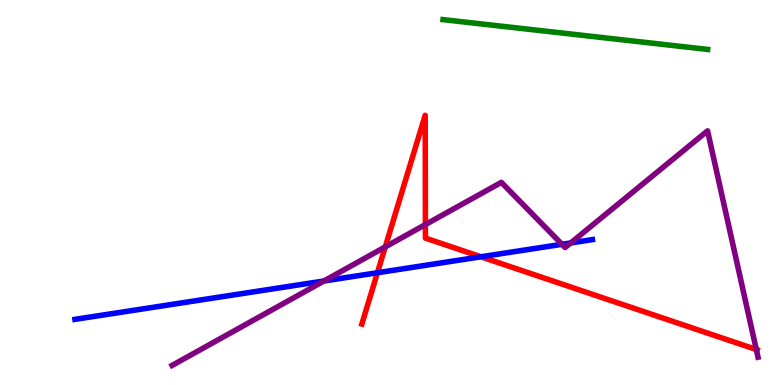[{'lines': ['blue', 'red'], 'intersections': [{'x': 4.87, 'y': 2.92}, {'x': 6.21, 'y': 3.33}]}, {'lines': ['green', 'red'], 'intersections': []}, {'lines': ['purple', 'red'], 'intersections': [{'x': 4.97, 'y': 3.59}, {'x': 5.49, 'y': 4.17}, {'x': 9.76, 'y': 0.922}]}, {'lines': ['blue', 'green'], 'intersections': []}, {'lines': ['blue', 'purple'], 'intersections': [{'x': 4.18, 'y': 2.7}, {'x': 7.25, 'y': 3.65}, {'x': 7.36, 'y': 3.69}]}, {'lines': ['green', 'purple'], 'intersections': []}]